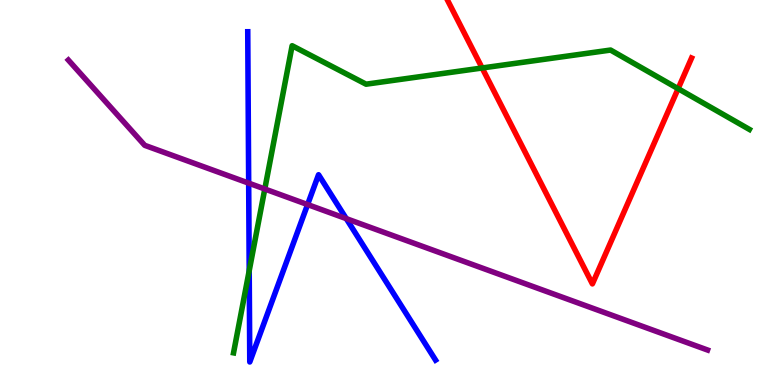[{'lines': ['blue', 'red'], 'intersections': []}, {'lines': ['green', 'red'], 'intersections': [{'x': 6.22, 'y': 8.23}, {'x': 8.75, 'y': 7.7}]}, {'lines': ['purple', 'red'], 'intersections': []}, {'lines': ['blue', 'green'], 'intersections': [{'x': 3.22, 'y': 2.97}]}, {'lines': ['blue', 'purple'], 'intersections': [{'x': 3.21, 'y': 5.24}, {'x': 3.97, 'y': 4.69}, {'x': 4.47, 'y': 4.32}]}, {'lines': ['green', 'purple'], 'intersections': [{'x': 3.42, 'y': 5.09}]}]